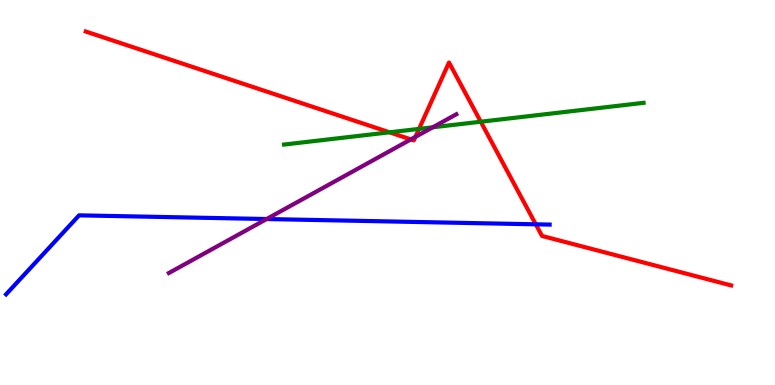[{'lines': ['blue', 'red'], 'intersections': [{'x': 6.91, 'y': 4.17}]}, {'lines': ['green', 'red'], 'intersections': [{'x': 5.03, 'y': 6.56}, {'x': 5.41, 'y': 6.65}, {'x': 6.2, 'y': 6.84}]}, {'lines': ['purple', 'red'], 'intersections': [{'x': 5.3, 'y': 6.38}, {'x': 5.36, 'y': 6.44}]}, {'lines': ['blue', 'green'], 'intersections': []}, {'lines': ['blue', 'purple'], 'intersections': [{'x': 3.44, 'y': 4.31}]}, {'lines': ['green', 'purple'], 'intersections': [{'x': 5.58, 'y': 6.69}]}]